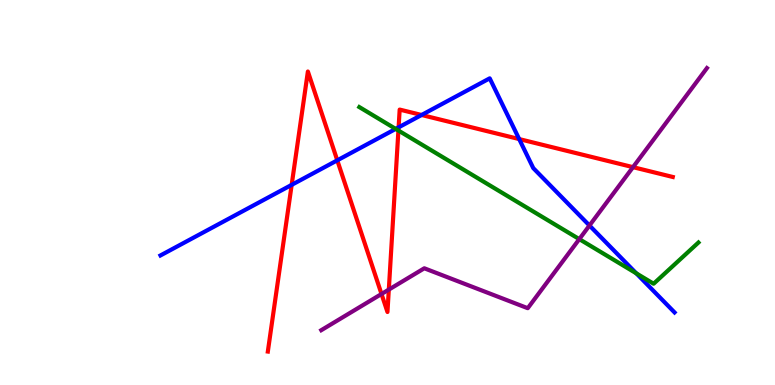[{'lines': ['blue', 'red'], 'intersections': [{'x': 3.76, 'y': 5.2}, {'x': 4.35, 'y': 5.84}, {'x': 5.14, 'y': 6.69}, {'x': 5.44, 'y': 7.01}, {'x': 6.7, 'y': 6.39}]}, {'lines': ['green', 'red'], 'intersections': [{'x': 5.14, 'y': 6.61}]}, {'lines': ['purple', 'red'], 'intersections': [{'x': 4.92, 'y': 2.36}, {'x': 5.02, 'y': 2.48}, {'x': 8.17, 'y': 5.66}]}, {'lines': ['blue', 'green'], 'intersections': [{'x': 5.11, 'y': 6.65}, {'x': 8.21, 'y': 2.9}]}, {'lines': ['blue', 'purple'], 'intersections': [{'x': 7.61, 'y': 4.14}]}, {'lines': ['green', 'purple'], 'intersections': [{'x': 7.47, 'y': 3.79}]}]